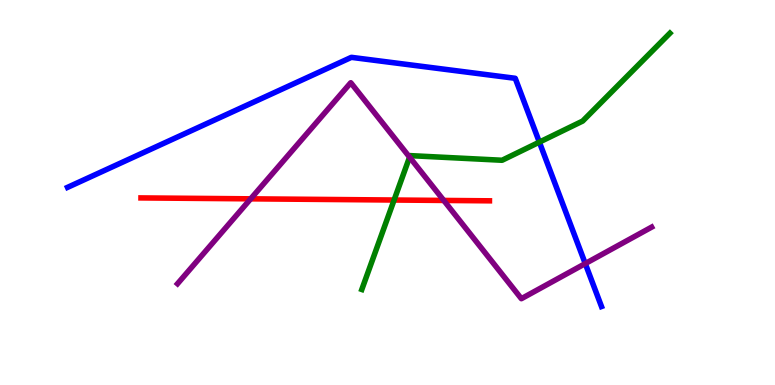[{'lines': ['blue', 'red'], 'intersections': []}, {'lines': ['green', 'red'], 'intersections': [{'x': 5.09, 'y': 4.8}]}, {'lines': ['purple', 'red'], 'intersections': [{'x': 3.23, 'y': 4.84}, {'x': 5.73, 'y': 4.79}]}, {'lines': ['blue', 'green'], 'intersections': [{'x': 6.96, 'y': 6.31}]}, {'lines': ['blue', 'purple'], 'intersections': [{'x': 7.55, 'y': 3.15}]}, {'lines': ['green', 'purple'], 'intersections': [{'x': 5.28, 'y': 5.92}]}]